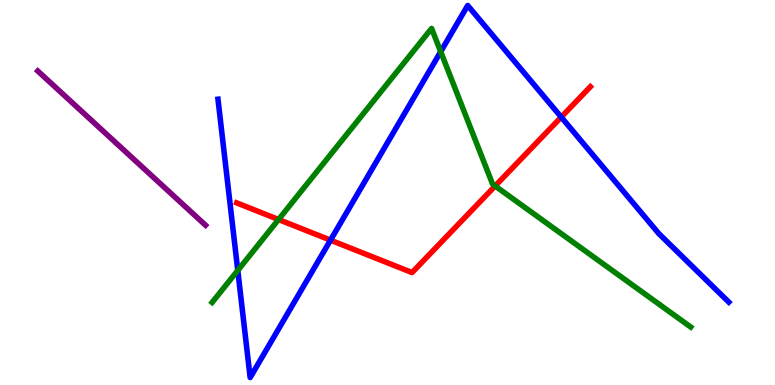[{'lines': ['blue', 'red'], 'intersections': [{'x': 4.26, 'y': 3.76}, {'x': 7.24, 'y': 6.96}]}, {'lines': ['green', 'red'], 'intersections': [{'x': 3.59, 'y': 4.3}, {'x': 6.39, 'y': 5.17}]}, {'lines': ['purple', 'red'], 'intersections': []}, {'lines': ['blue', 'green'], 'intersections': [{'x': 3.07, 'y': 2.98}, {'x': 5.69, 'y': 8.66}]}, {'lines': ['blue', 'purple'], 'intersections': []}, {'lines': ['green', 'purple'], 'intersections': []}]